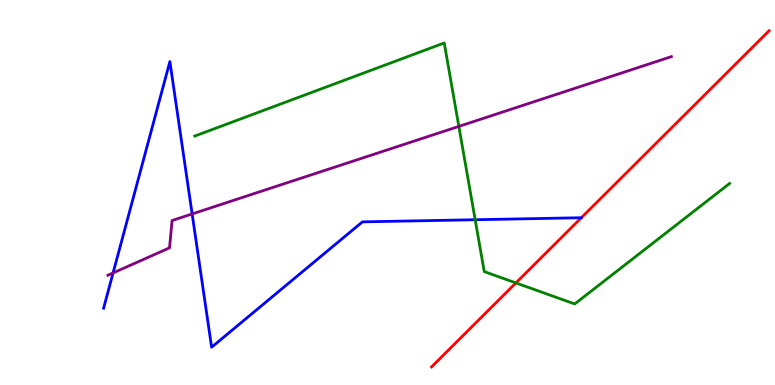[{'lines': ['blue', 'red'], 'intersections': []}, {'lines': ['green', 'red'], 'intersections': [{'x': 6.66, 'y': 2.65}]}, {'lines': ['purple', 'red'], 'intersections': []}, {'lines': ['blue', 'green'], 'intersections': [{'x': 6.13, 'y': 4.29}]}, {'lines': ['blue', 'purple'], 'intersections': [{'x': 1.46, 'y': 2.91}, {'x': 2.48, 'y': 4.44}]}, {'lines': ['green', 'purple'], 'intersections': [{'x': 5.92, 'y': 6.72}]}]